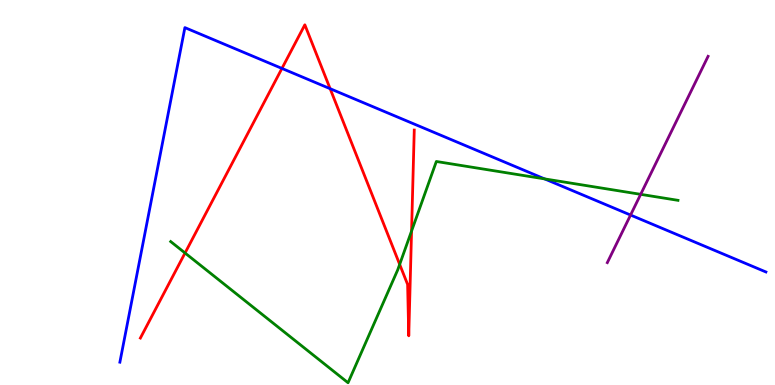[{'lines': ['blue', 'red'], 'intersections': [{'x': 3.64, 'y': 8.22}, {'x': 4.26, 'y': 7.7}]}, {'lines': ['green', 'red'], 'intersections': [{'x': 2.39, 'y': 3.43}, {'x': 5.16, 'y': 3.13}, {'x': 5.31, 'y': 4.0}]}, {'lines': ['purple', 'red'], 'intersections': []}, {'lines': ['blue', 'green'], 'intersections': [{'x': 7.03, 'y': 5.35}]}, {'lines': ['blue', 'purple'], 'intersections': [{'x': 8.14, 'y': 4.41}]}, {'lines': ['green', 'purple'], 'intersections': [{'x': 8.27, 'y': 4.95}]}]